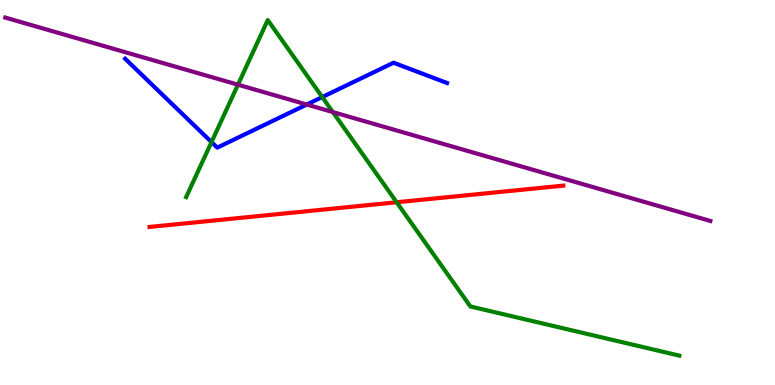[{'lines': ['blue', 'red'], 'intersections': []}, {'lines': ['green', 'red'], 'intersections': [{'x': 5.12, 'y': 4.75}]}, {'lines': ['purple', 'red'], 'intersections': []}, {'lines': ['blue', 'green'], 'intersections': [{'x': 2.73, 'y': 6.31}, {'x': 4.16, 'y': 7.48}]}, {'lines': ['blue', 'purple'], 'intersections': [{'x': 3.96, 'y': 7.28}]}, {'lines': ['green', 'purple'], 'intersections': [{'x': 3.07, 'y': 7.8}, {'x': 4.29, 'y': 7.09}]}]